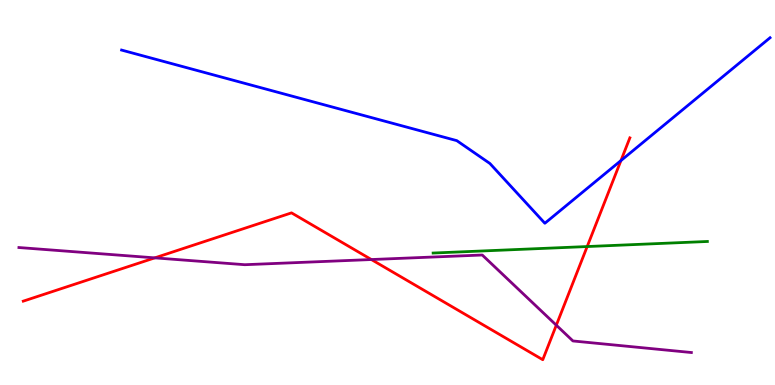[{'lines': ['blue', 'red'], 'intersections': [{'x': 8.01, 'y': 5.83}]}, {'lines': ['green', 'red'], 'intersections': [{'x': 7.58, 'y': 3.6}]}, {'lines': ['purple', 'red'], 'intersections': [{'x': 2.0, 'y': 3.3}, {'x': 4.79, 'y': 3.26}, {'x': 7.18, 'y': 1.55}]}, {'lines': ['blue', 'green'], 'intersections': []}, {'lines': ['blue', 'purple'], 'intersections': []}, {'lines': ['green', 'purple'], 'intersections': []}]